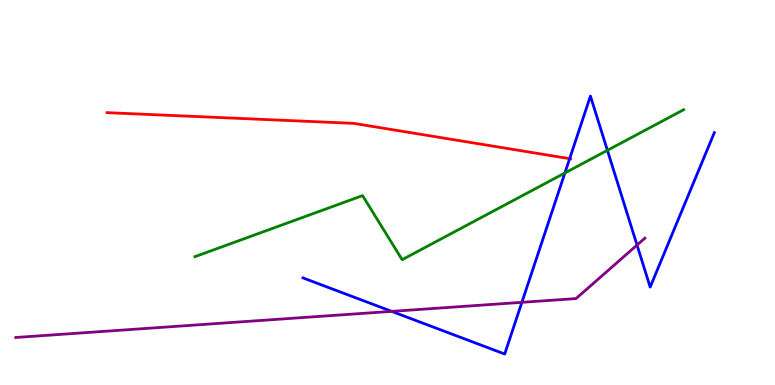[{'lines': ['blue', 'red'], 'intersections': [{'x': 7.35, 'y': 5.88}]}, {'lines': ['green', 'red'], 'intersections': []}, {'lines': ['purple', 'red'], 'intersections': []}, {'lines': ['blue', 'green'], 'intersections': [{'x': 7.29, 'y': 5.51}, {'x': 7.84, 'y': 6.1}]}, {'lines': ['blue', 'purple'], 'intersections': [{'x': 5.05, 'y': 1.91}, {'x': 6.73, 'y': 2.15}, {'x': 8.22, 'y': 3.63}]}, {'lines': ['green', 'purple'], 'intersections': []}]